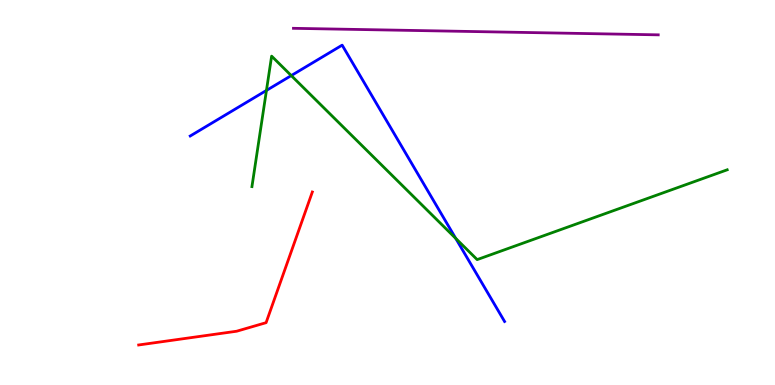[{'lines': ['blue', 'red'], 'intersections': []}, {'lines': ['green', 'red'], 'intersections': []}, {'lines': ['purple', 'red'], 'intersections': []}, {'lines': ['blue', 'green'], 'intersections': [{'x': 3.44, 'y': 7.65}, {'x': 3.76, 'y': 8.04}, {'x': 5.88, 'y': 3.81}]}, {'lines': ['blue', 'purple'], 'intersections': []}, {'lines': ['green', 'purple'], 'intersections': []}]